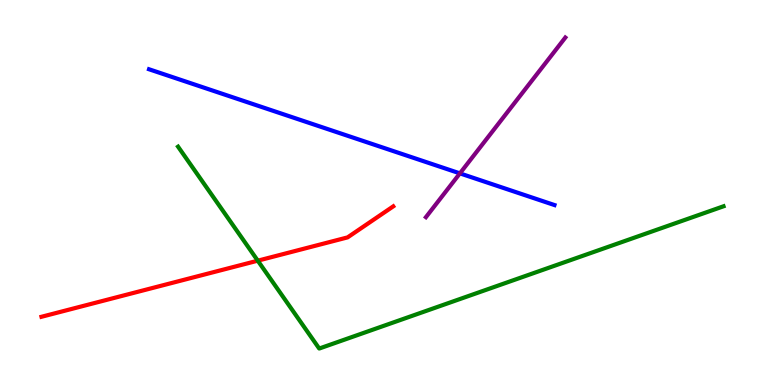[{'lines': ['blue', 'red'], 'intersections': []}, {'lines': ['green', 'red'], 'intersections': [{'x': 3.33, 'y': 3.23}]}, {'lines': ['purple', 'red'], 'intersections': []}, {'lines': ['blue', 'green'], 'intersections': []}, {'lines': ['blue', 'purple'], 'intersections': [{'x': 5.93, 'y': 5.5}]}, {'lines': ['green', 'purple'], 'intersections': []}]